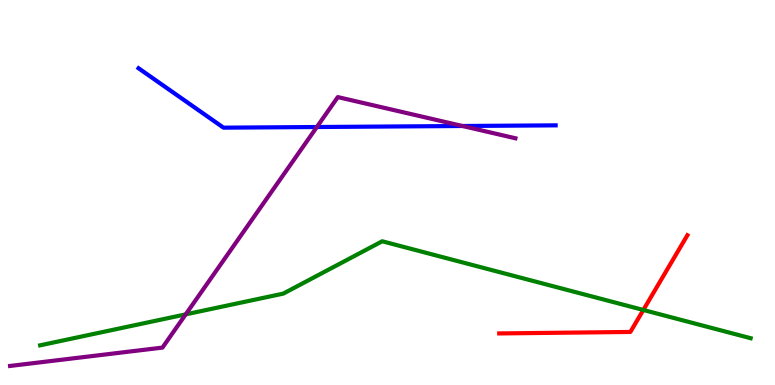[{'lines': ['blue', 'red'], 'intersections': []}, {'lines': ['green', 'red'], 'intersections': [{'x': 8.3, 'y': 1.95}]}, {'lines': ['purple', 'red'], 'intersections': []}, {'lines': ['blue', 'green'], 'intersections': []}, {'lines': ['blue', 'purple'], 'intersections': [{'x': 4.09, 'y': 6.7}, {'x': 5.97, 'y': 6.73}]}, {'lines': ['green', 'purple'], 'intersections': [{'x': 2.4, 'y': 1.83}]}]